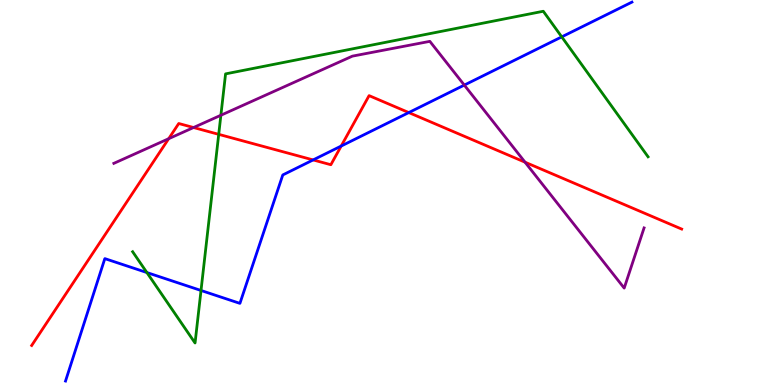[{'lines': ['blue', 'red'], 'intersections': [{'x': 4.04, 'y': 5.85}, {'x': 4.4, 'y': 6.21}, {'x': 5.27, 'y': 7.08}]}, {'lines': ['green', 'red'], 'intersections': [{'x': 2.82, 'y': 6.51}]}, {'lines': ['purple', 'red'], 'intersections': [{'x': 2.18, 'y': 6.4}, {'x': 2.5, 'y': 6.69}, {'x': 6.77, 'y': 5.79}]}, {'lines': ['blue', 'green'], 'intersections': [{'x': 1.9, 'y': 2.92}, {'x': 2.59, 'y': 2.46}, {'x': 7.25, 'y': 9.04}]}, {'lines': ['blue', 'purple'], 'intersections': [{'x': 5.99, 'y': 7.79}]}, {'lines': ['green', 'purple'], 'intersections': [{'x': 2.85, 'y': 7.01}]}]